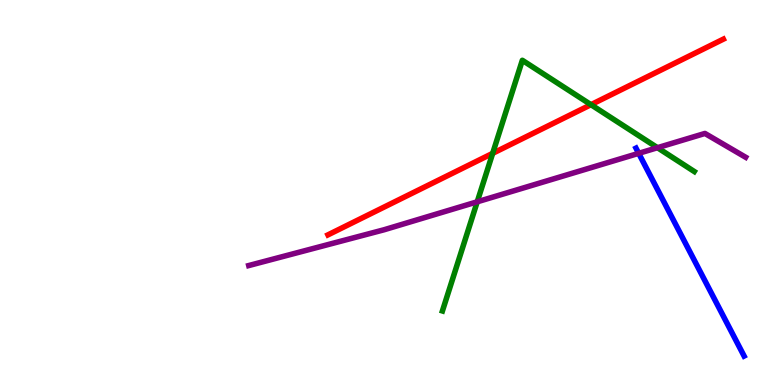[{'lines': ['blue', 'red'], 'intersections': []}, {'lines': ['green', 'red'], 'intersections': [{'x': 6.36, 'y': 6.02}, {'x': 7.63, 'y': 7.28}]}, {'lines': ['purple', 'red'], 'intersections': []}, {'lines': ['blue', 'green'], 'intersections': []}, {'lines': ['blue', 'purple'], 'intersections': [{'x': 8.24, 'y': 6.02}]}, {'lines': ['green', 'purple'], 'intersections': [{'x': 6.16, 'y': 4.76}, {'x': 8.48, 'y': 6.16}]}]